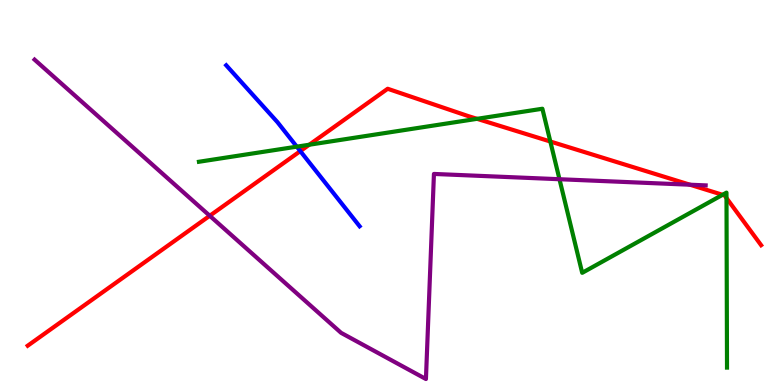[{'lines': ['blue', 'red'], 'intersections': [{'x': 3.88, 'y': 6.07}]}, {'lines': ['green', 'red'], 'intersections': [{'x': 3.99, 'y': 6.24}, {'x': 6.16, 'y': 6.91}, {'x': 7.1, 'y': 6.32}, {'x': 9.32, 'y': 4.94}, {'x': 9.37, 'y': 4.86}]}, {'lines': ['purple', 'red'], 'intersections': [{'x': 2.71, 'y': 4.4}, {'x': 8.9, 'y': 5.2}]}, {'lines': ['blue', 'green'], 'intersections': [{'x': 3.83, 'y': 6.19}]}, {'lines': ['blue', 'purple'], 'intersections': []}, {'lines': ['green', 'purple'], 'intersections': [{'x': 7.22, 'y': 5.34}]}]